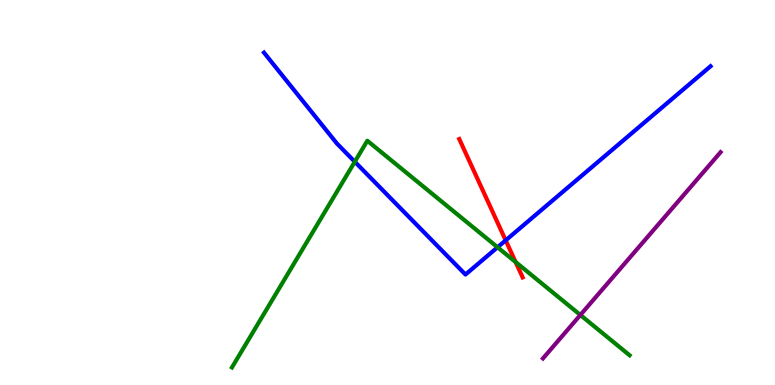[{'lines': ['blue', 'red'], 'intersections': [{'x': 6.52, 'y': 3.76}]}, {'lines': ['green', 'red'], 'intersections': [{'x': 6.65, 'y': 3.19}]}, {'lines': ['purple', 'red'], 'intersections': []}, {'lines': ['blue', 'green'], 'intersections': [{'x': 4.58, 'y': 5.8}, {'x': 6.42, 'y': 3.58}]}, {'lines': ['blue', 'purple'], 'intersections': []}, {'lines': ['green', 'purple'], 'intersections': [{'x': 7.49, 'y': 1.82}]}]